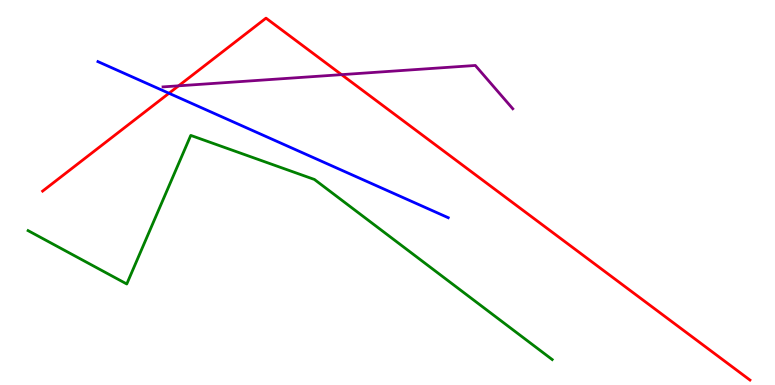[{'lines': ['blue', 'red'], 'intersections': [{'x': 2.18, 'y': 7.58}]}, {'lines': ['green', 'red'], 'intersections': []}, {'lines': ['purple', 'red'], 'intersections': [{'x': 2.3, 'y': 7.77}, {'x': 4.41, 'y': 8.06}]}, {'lines': ['blue', 'green'], 'intersections': []}, {'lines': ['blue', 'purple'], 'intersections': []}, {'lines': ['green', 'purple'], 'intersections': []}]